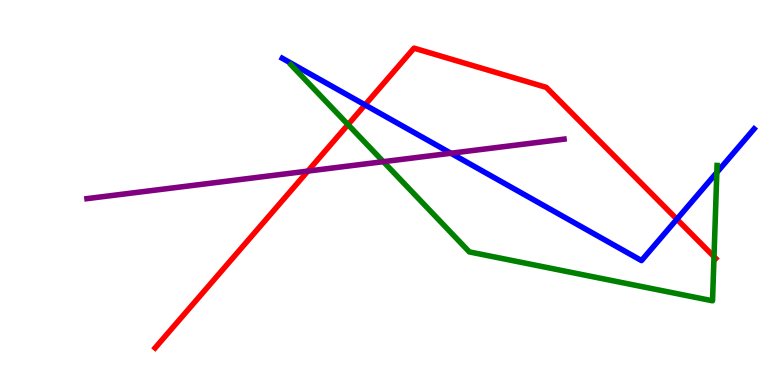[{'lines': ['blue', 'red'], 'intersections': [{'x': 4.71, 'y': 7.28}, {'x': 8.73, 'y': 4.31}]}, {'lines': ['green', 'red'], 'intersections': [{'x': 4.49, 'y': 6.76}, {'x': 9.21, 'y': 3.33}]}, {'lines': ['purple', 'red'], 'intersections': [{'x': 3.97, 'y': 5.56}]}, {'lines': ['blue', 'green'], 'intersections': [{'x': 9.25, 'y': 5.52}]}, {'lines': ['blue', 'purple'], 'intersections': [{'x': 5.82, 'y': 6.02}]}, {'lines': ['green', 'purple'], 'intersections': [{'x': 4.95, 'y': 5.8}]}]